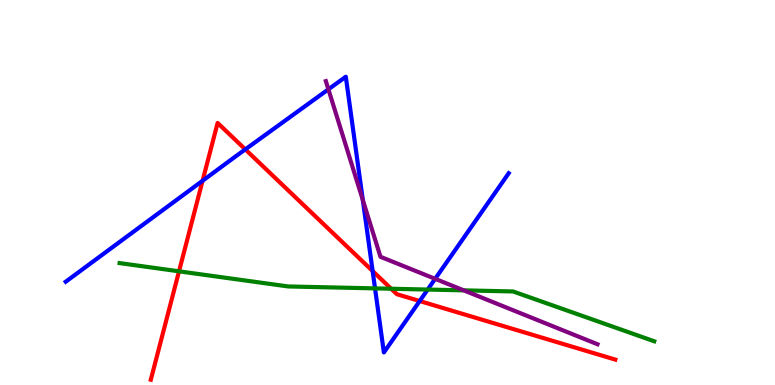[{'lines': ['blue', 'red'], 'intersections': [{'x': 2.61, 'y': 5.3}, {'x': 3.17, 'y': 6.12}, {'x': 4.81, 'y': 2.96}, {'x': 5.42, 'y': 2.18}]}, {'lines': ['green', 'red'], 'intersections': [{'x': 2.31, 'y': 2.95}, {'x': 5.05, 'y': 2.5}]}, {'lines': ['purple', 'red'], 'intersections': []}, {'lines': ['blue', 'green'], 'intersections': [{'x': 4.84, 'y': 2.51}, {'x': 5.52, 'y': 2.48}]}, {'lines': ['blue', 'purple'], 'intersections': [{'x': 4.24, 'y': 7.68}, {'x': 4.68, 'y': 4.8}, {'x': 5.61, 'y': 2.76}]}, {'lines': ['green', 'purple'], 'intersections': [{'x': 5.98, 'y': 2.46}]}]